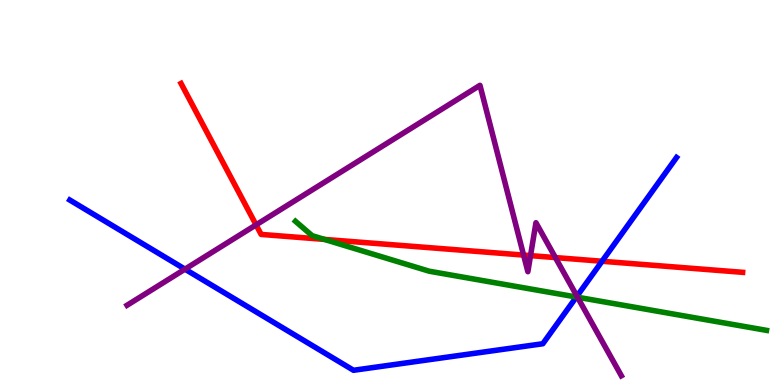[{'lines': ['blue', 'red'], 'intersections': [{'x': 7.77, 'y': 3.21}]}, {'lines': ['green', 'red'], 'intersections': [{'x': 4.19, 'y': 3.78}]}, {'lines': ['purple', 'red'], 'intersections': [{'x': 3.3, 'y': 4.16}, {'x': 6.76, 'y': 3.37}, {'x': 6.85, 'y': 3.36}, {'x': 7.17, 'y': 3.31}]}, {'lines': ['blue', 'green'], 'intersections': [{'x': 7.44, 'y': 2.29}]}, {'lines': ['blue', 'purple'], 'intersections': [{'x': 2.39, 'y': 3.01}, {'x': 7.44, 'y': 2.31}]}, {'lines': ['green', 'purple'], 'intersections': [{'x': 7.45, 'y': 2.28}]}]